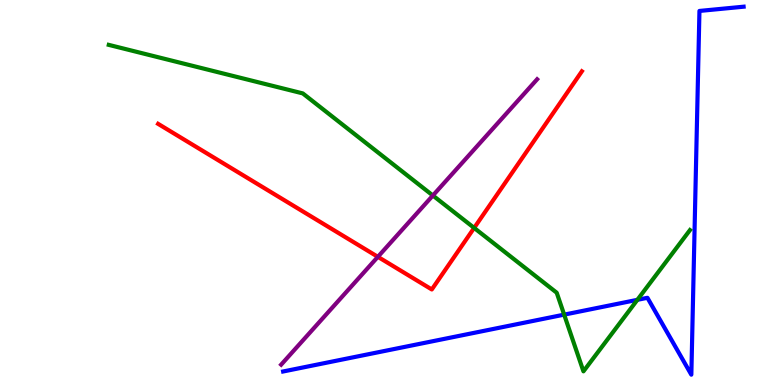[{'lines': ['blue', 'red'], 'intersections': []}, {'lines': ['green', 'red'], 'intersections': [{'x': 6.12, 'y': 4.08}]}, {'lines': ['purple', 'red'], 'intersections': [{'x': 4.88, 'y': 3.33}]}, {'lines': ['blue', 'green'], 'intersections': [{'x': 7.28, 'y': 1.83}, {'x': 8.22, 'y': 2.21}]}, {'lines': ['blue', 'purple'], 'intersections': []}, {'lines': ['green', 'purple'], 'intersections': [{'x': 5.59, 'y': 4.92}]}]